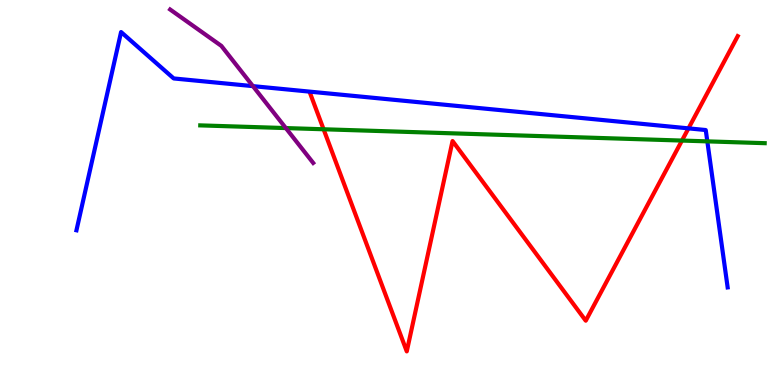[{'lines': ['blue', 'red'], 'intersections': [{'x': 8.88, 'y': 6.67}]}, {'lines': ['green', 'red'], 'intersections': [{'x': 4.18, 'y': 6.64}, {'x': 8.8, 'y': 6.35}]}, {'lines': ['purple', 'red'], 'intersections': []}, {'lines': ['blue', 'green'], 'intersections': [{'x': 9.13, 'y': 6.33}]}, {'lines': ['blue', 'purple'], 'intersections': [{'x': 3.26, 'y': 7.76}]}, {'lines': ['green', 'purple'], 'intersections': [{'x': 3.69, 'y': 6.67}]}]